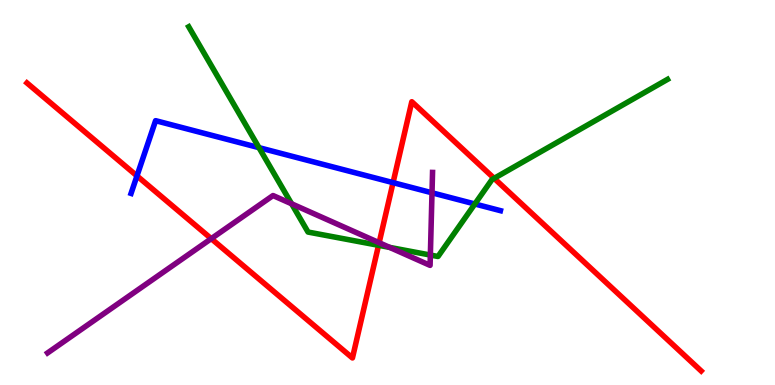[{'lines': ['blue', 'red'], 'intersections': [{'x': 1.77, 'y': 5.43}, {'x': 5.07, 'y': 5.26}]}, {'lines': ['green', 'red'], 'intersections': [{'x': 4.88, 'y': 3.63}, {'x': 6.38, 'y': 5.37}]}, {'lines': ['purple', 'red'], 'intersections': [{'x': 2.73, 'y': 3.8}, {'x': 4.89, 'y': 3.7}]}, {'lines': ['blue', 'green'], 'intersections': [{'x': 3.34, 'y': 6.16}, {'x': 6.13, 'y': 4.7}]}, {'lines': ['blue', 'purple'], 'intersections': [{'x': 5.57, 'y': 4.99}]}, {'lines': ['green', 'purple'], 'intersections': [{'x': 3.76, 'y': 4.71}, {'x': 5.03, 'y': 3.57}, {'x': 5.55, 'y': 3.38}]}]